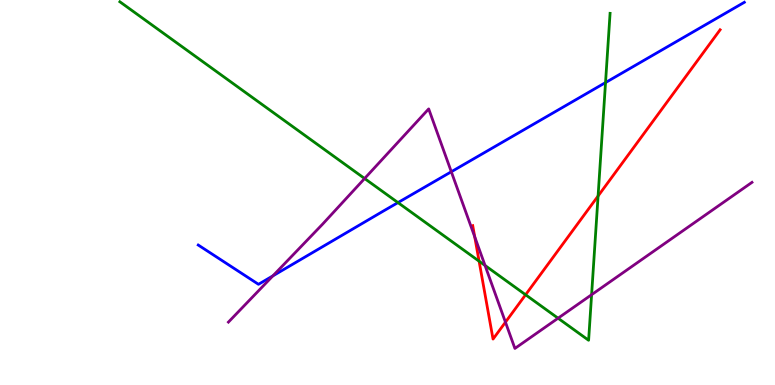[{'lines': ['blue', 'red'], 'intersections': []}, {'lines': ['green', 'red'], 'intersections': [{'x': 6.18, 'y': 3.22}, {'x': 6.78, 'y': 2.34}, {'x': 7.72, 'y': 4.91}]}, {'lines': ['purple', 'red'], 'intersections': [{'x': 6.13, 'y': 3.85}, {'x': 6.52, 'y': 1.63}]}, {'lines': ['blue', 'green'], 'intersections': [{'x': 5.14, 'y': 4.74}, {'x': 7.81, 'y': 7.86}]}, {'lines': ['blue', 'purple'], 'intersections': [{'x': 3.52, 'y': 2.83}, {'x': 5.82, 'y': 5.54}]}, {'lines': ['green', 'purple'], 'intersections': [{'x': 4.7, 'y': 5.36}, {'x': 6.26, 'y': 3.1}, {'x': 7.2, 'y': 1.73}, {'x': 7.63, 'y': 2.35}]}]